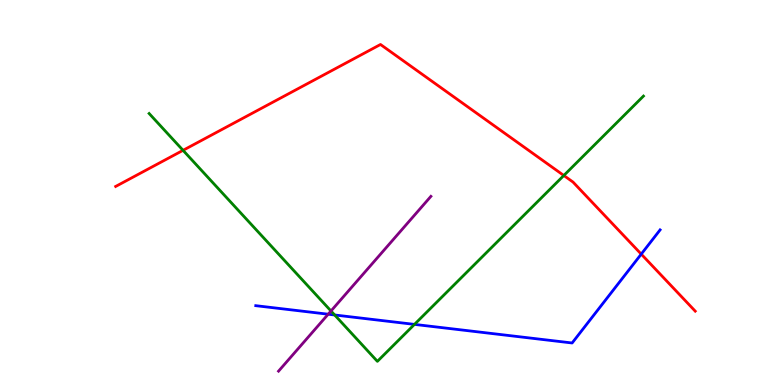[{'lines': ['blue', 'red'], 'intersections': [{'x': 8.27, 'y': 3.4}]}, {'lines': ['green', 'red'], 'intersections': [{'x': 2.36, 'y': 6.1}, {'x': 7.28, 'y': 5.44}]}, {'lines': ['purple', 'red'], 'intersections': []}, {'lines': ['blue', 'green'], 'intersections': [{'x': 4.32, 'y': 1.82}, {'x': 5.35, 'y': 1.57}]}, {'lines': ['blue', 'purple'], 'intersections': [{'x': 4.23, 'y': 1.84}]}, {'lines': ['green', 'purple'], 'intersections': [{'x': 4.27, 'y': 1.92}]}]